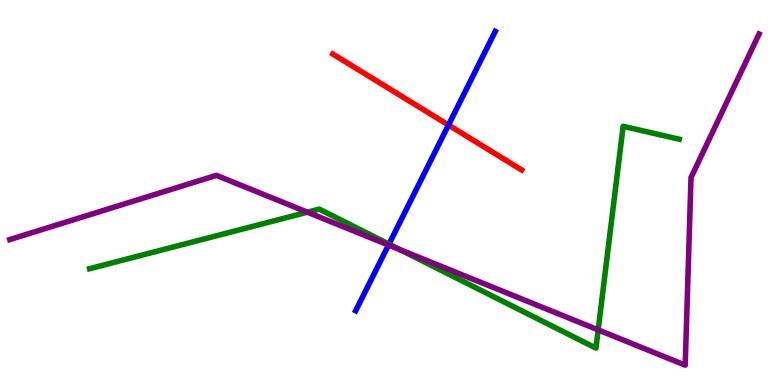[{'lines': ['blue', 'red'], 'intersections': [{'x': 5.79, 'y': 6.75}]}, {'lines': ['green', 'red'], 'intersections': []}, {'lines': ['purple', 'red'], 'intersections': []}, {'lines': ['blue', 'green'], 'intersections': [{'x': 5.02, 'y': 3.66}]}, {'lines': ['blue', 'purple'], 'intersections': [{'x': 5.01, 'y': 3.64}]}, {'lines': ['green', 'purple'], 'intersections': [{'x': 3.97, 'y': 4.49}, {'x': 5.16, 'y': 3.51}, {'x': 7.72, 'y': 1.43}]}]